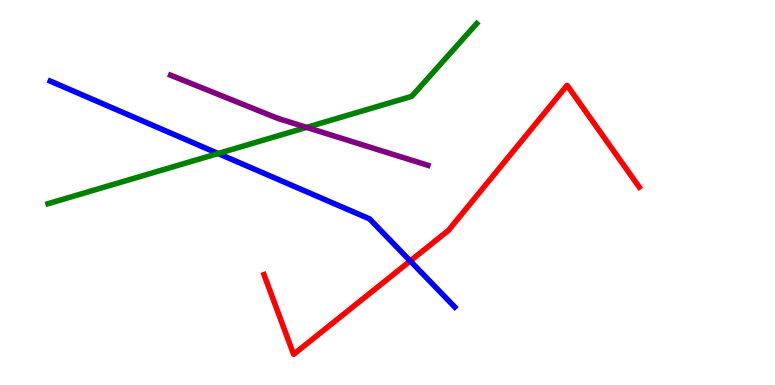[{'lines': ['blue', 'red'], 'intersections': [{'x': 5.29, 'y': 3.22}]}, {'lines': ['green', 'red'], 'intersections': []}, {'lines': ['purple', 'red'], 'intersections': []}, {'lines': ['blue', 'green'], 'intersections': [{'x': 2.81, 'y': 6.01}]}, {'lines': ['blue', 'purple'], 'intersections': []}, {'lines': ['green', 'purple'], 'intersections': [{'x': 3.96, 'y': 6.69}]}]